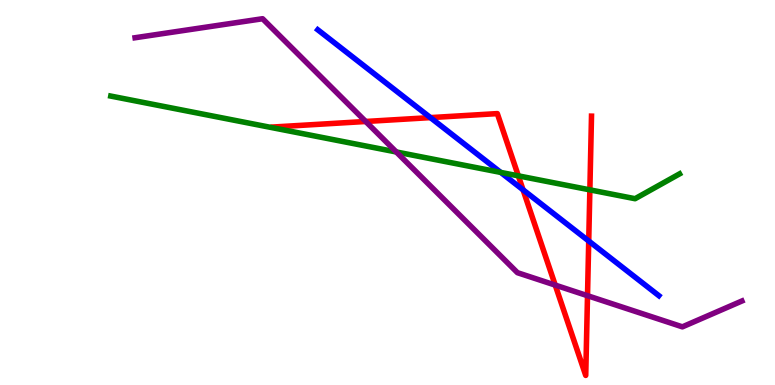[{'lines': ['blue', 'red'], 'intersections': [{'x': 5.55, 'y': 6.95}, {'x': 6.75, 'y': 5.07}, {'x': 7.6, 'y': 3.74}]}, {'lines': ['green', 'red'], 'intersections': [{'x': 6.69, 'y': 5.43}, {'x': 7.61, 'y': 5.07}]}, {'lines': ['purple', 'red'], 'intersections': [{'x': 4.72, 'y': 6.84}, {'x': 7.16, 'y': 2.59}, {'x': 7.58, 'y': 2.32}]}, {'lines': ['blue', 'green'], 'intersections': [{'x': 6.46, 'y': 5.52}]}, {'lines': ['blue', 'purple'], 'intersections': []}, {'lines': ['green', 'purple'], 'intersections': [{'x': 5.11, 'y': 6.05}]}]